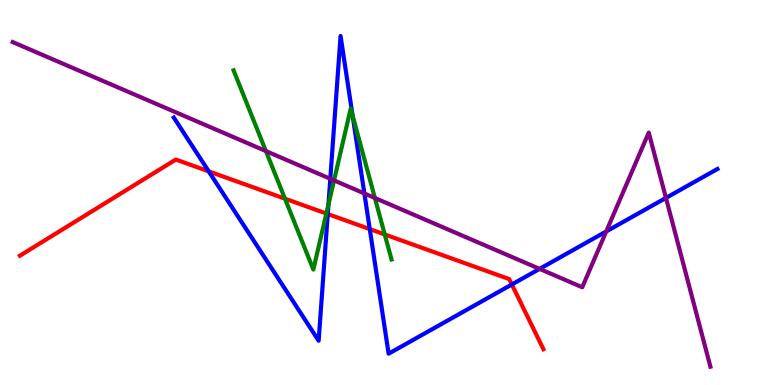[{'lines': ['blue', 'red'], 'intersections': [{'x': 2.69, 'y': 5.55}, {'x': 4.23, 'y': 4.44}, {'x': 4.77, 'y': 4.05}, {'x': 6.6, 'y': 2.61}]}, {'lines': ['green', 'red'], 'intersections': [{'x': 3.68, 'y': 4.84}, {'x': 4.21, 'y': 4.45}, {'x': 4.96, 'y': 3.91}]}, {'lines': ['purple', 'red'], 'intersections': []}, {'lines': ['blue', 'green'], 'intersections': [{'x': 4.24, 'y': 4.69}, {'x': 4.55, 'y': 7.0}]}, {'lines': ['blue', 'purple'], 'intersections': [{'x': 4.26, 'y': 5.36}, {'x': 4.7, 'y': 4.97}, {'x': 6.96, 'y': 3.02}, {'x': 7.82, 'y': 3.99}, {'x': 8.59, 'y': 4.86}]}, {'lines': ['green', 'purple'], 'intersections': [{'x': 3.43, 'y': 6.08}, {'x': 4.31, 'y': 5.31}, {'x': 4.84, 'y': 4.86}]}]